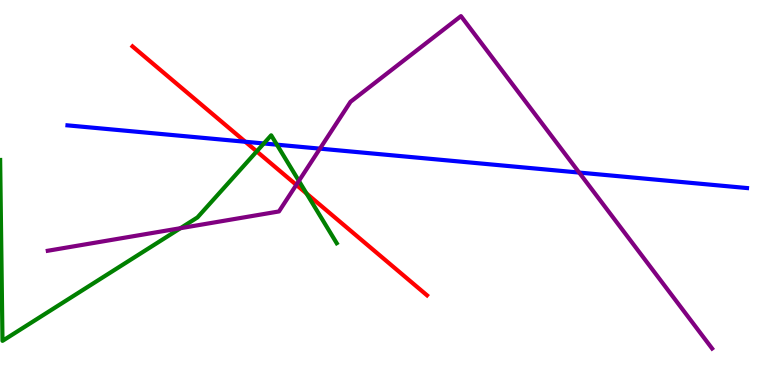[{'lines': ['blue', 'red'], 'intersections': [{'x': 3.17, 'y': 6.32}]}, {'lines': ['green', 'red'], 'intersections': [{'x': 3.31, 'y': 6.07}, {'x': 3.96, 'y': 4.97}]}, {'lines': ['purple', 'red'], 'intersections': [{'x': 3.82, 'y': 5.2}]}, {'lines': ['blue', 'green'], 'intersections': [{'x': 3.4, 'y': 6.27}, {'x': 3.57, 'y': 6.24}]}, {'lines': ['blue', 'purple'], 'intersections': [{'x': 4.13, 'y': 6.14}, {'x': 7.47, 'y': 5.52}]}, {'lines': ['green', 'purple'], 'intersections': [{'x': 2.33, 'y': 4.07}, {'x': 3.86, 'y': 5.3}]}]